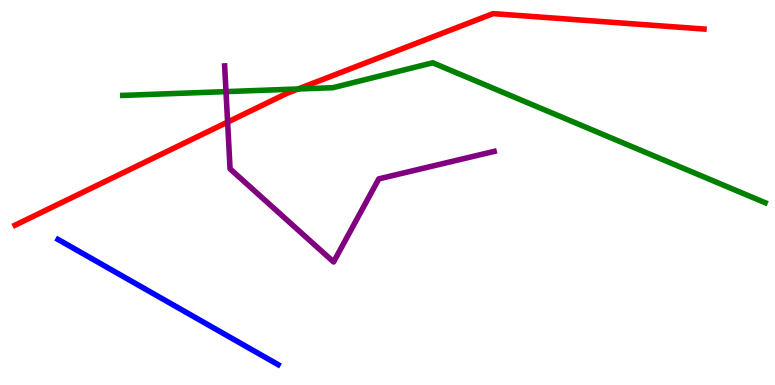[{'lines': ['blue', 'red'], 'intersections': []}, {'lines': ['green', 'red'], 'intersections': [{'x': 3.85, 'y': 7.69}]}, {'lines': ['purple', 'red'], 'intersections': [{'x': 2.94, 'y': 6.83}]}, {'lines': ['blue', 'green'], 'intersections': []}, {'lines': ['blue', 'purple'], 'intersections': []}, {'lines': ['green', 'purple'], 'intersections': [{'x': 2.92, 'y': 7.62}]}]